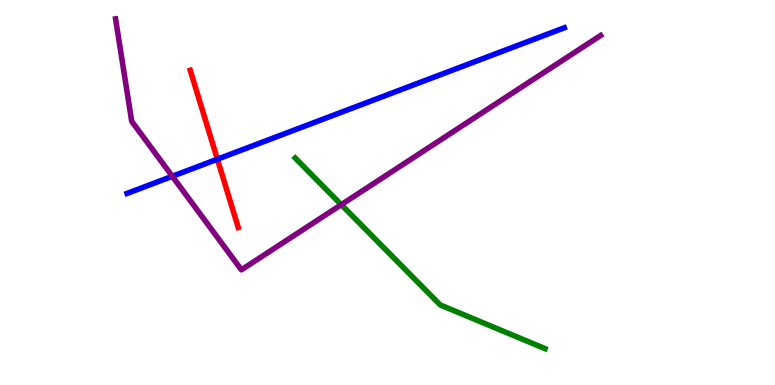[{'lines': ['blue', 'red'], 'intersections': [{'x': 2.81, 'y': 5.86}]}, {'lines': ['green', 'red'], 'intersections': []}, {'lines': ['purple', 'red'], 'intersections': []}, {'lines': ['blue', 'green'], 'intersections': []}, {'lines': ['blue', 'purple'], 'intersections': [{'x': 2.22, 'y': 5.42}]}, {'lines': ['green', 'purple'], 'intersections': [{'x': 4.4, 'y': 4.68}]}]